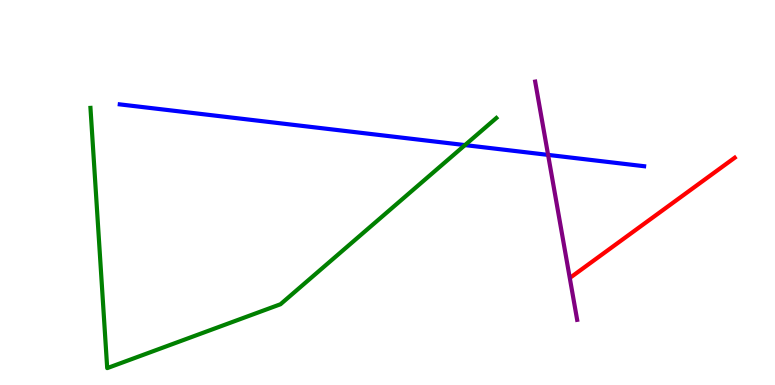[{'lines': ['blue', 'red'], 'intersections': []}, {'lines': ['green', 'red'], 'intersections': []}, {'lines': ['purple', 'red'], 'intersections': []}, {'lines': ['blue', 'green'], 'intersections': [{'x': 6.0, 'y': 6.23}]}, {'lines': ['blue', 'purple'], 'intersections': [{'x': 7.07, 'y': 5.98}]}, {'lines': ['green', 'purple'], 'intersections': []}]